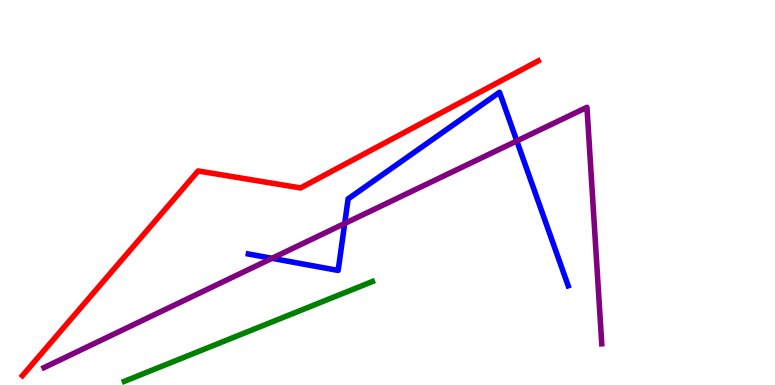[{'lines': ['blue', 'red'], 'intersections': []}, {'lines': ['green', 'red'], 'intersections': []}, {'lines': ['purple', 'red'], 'intersections': []}, {'lines': ['blue', 'green'], 'intersections': []}, {'lines': ['blue', 'purple'], 'intersections': [{'x': 3.51, 'y': 3.29}, {'x': 4.45, 'y': 4.2}, {'x': 6.67, 'y': 6.34}]}, {'lines': ['green', 'purple'], 'intersections': []}]